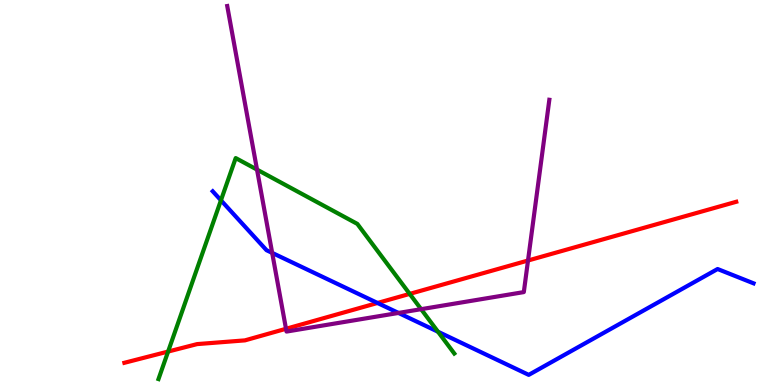[{'lines': ['blue', 'red'], 'intersections': [{'x': 4.87, 'y': 2.13}]}, {'lines': ['green', 'red'], 'intersections': [{'x': 2.17, 'y': 0.869}, {'x': 5.29, 'y': 2.37}]}, {'lines': ['purple', 'red'], 'intersections': [{'x': 3.69, 'y': 1.46}, {'x': 6.81, 'y': 3.23}]}, {'lines': ['blue', 'green'], 'intersections': [{'x': 2.85, 'y': 4.8}, {'x': 5.65, 'y': 1.38}]}, {'lines': ['blue', 'purple'], 'intersections': [{'x': 3.51, 'y': 3.43}, {'x': 5.14, 'y': 1.87}]}, {'lines': ['green', 'purple'], 'intersections': [{'x': 3.32, 'y': 5.59}, {'x': 5.43, 'y': 1.97}]}]